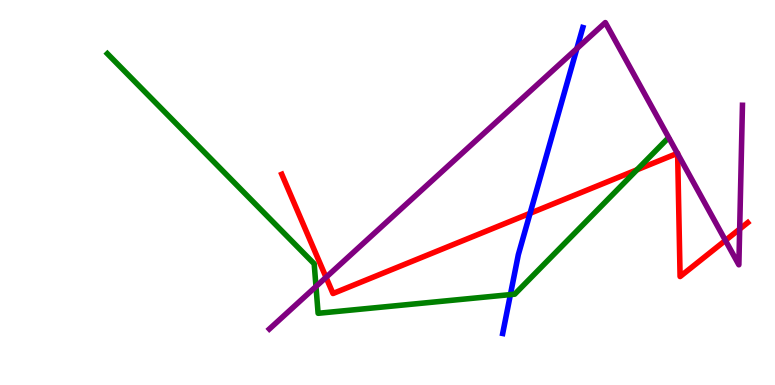[{'lines': ['blue', 'red'], 'intersections': [{'x': 6.84, 'y': 4.46}]}, {'lines': ['green', 'red'], 'intersections': [{'x': 8.22, 'y': 5.59}]}, {'lines': ['purple', 'red'], 'intersections': [{'x': 4.21, 'y': 2.8}, {'x': 8.74, 'y': 6.02}, {'x': 8.74, 'y': 6.01}, {'x': 9.36, 'y': 3.76}, {'x': 9.54, 'y': 4.05}]}, {'lines': ['blue', 'green'], 'intersections': [{'x': 6.59, 'y': 2.35}]}, {'lines': ['blue', 'purple'], 'intersections': [{'x': 7.44, 'y': 8.74}]}, {'lines': ['green', 'purple'], 'intersections': [{'x': 4.08, 'y': 2.56}]}]